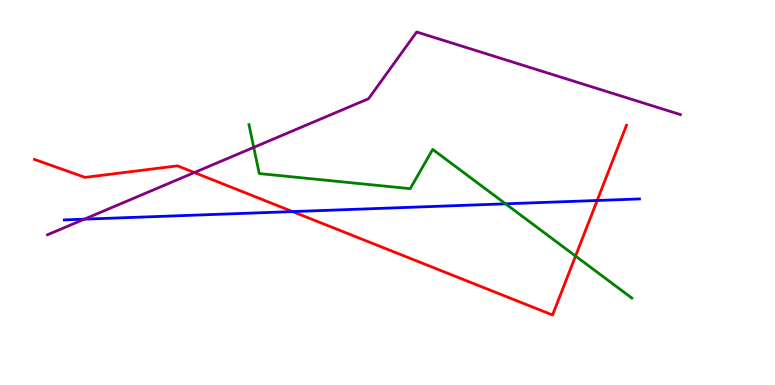[{'lines': ['blue', 'red'], 'intersections': [{'x': 3.77, 'y': 4.5}, {'x': 7.71, 'y': 4.79}]}, {'lines': ['green', 'red'], 'intersections': [{'x': 7.43, 'y': 3.35}]}, {'lines': ['purple', 'red'], 'intersections': [{'x': 2.51, 'y': 5.52}]}, {'lines': ['blue', 'green'], 'intersections': [{'x': 6.52, 'y': 4.71}]}, {'lines': ['blue', 'purple'], 'intersections': [{'x': 1.09, 'y': 4.31}]}, {'lines': ['green', 'purple'], 'intersections': [{'x': 3.27, 'y': 6.17}]}]